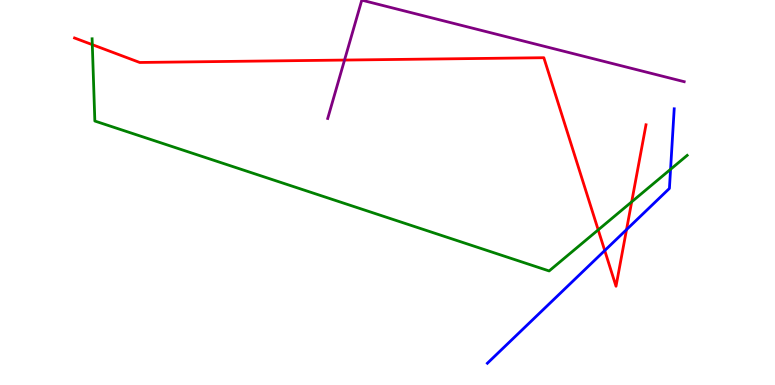[{'lines': ['blue', 'red'], 'intersections': [{'x': 7.8, 'y': 3.49}, {'x': 8.08, 'y': 4.04}]}, {'lines': ['green', 'red'], 'intersections': [{'x': 1.19, 'y': 8.84}, {'x': 7.72, 'y': 4.03}, {'x': 8.15, 'y': 4.76}]}, {'lines': ['purple', 'red'], 'intersections': [{'x': 4.45, 'y': 8.44}]}, {'lines': ['blue', 'green'], 'intersections': [{'x': 8.65, 'y': 5.6}]}, {'lines': ['blue', 'purple'], 'intersections': []}, {'lines': ['green', 'purple'], 'intersections': []}]